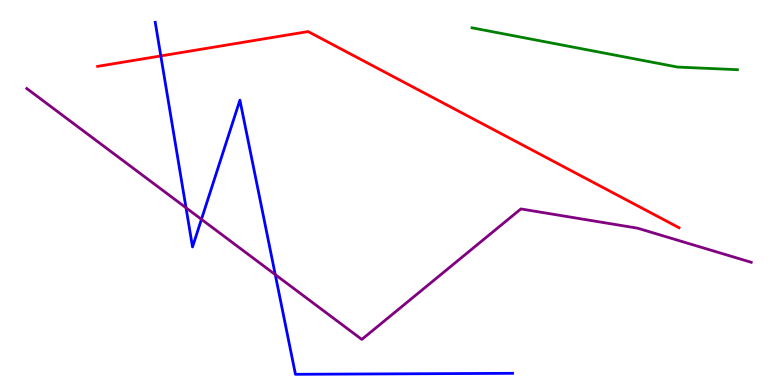[{'lines': ['blue', 'red'], 'intersections': [{'x': 2.07, 'y': 8.55}]}, {'lines': ['green', 'red'], 'intersections': []}, {'lines': ['purple', 'red'], 'intersections': []}, {'lines': ['blue', 'green'], 'intersections': []}, {'lines': ['blue', 'purple'], 'intersections': [{'x': 2.4, 'y': 4.6}, {'x': 2.6, 'y': 4.3}, {'x': 3.55, 'y': 2.87}]}, {'lines': ['green', 'purple'], 'intersections': []}]